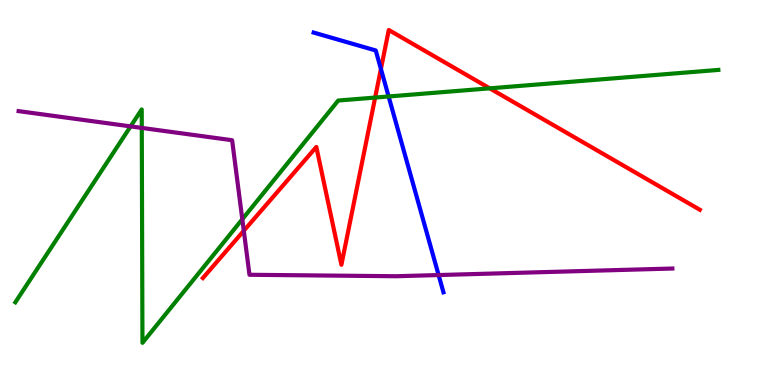[{'lines': ['blue', 'red'], 'intersections': [{'x': 4.92, 'y': 8.21}]}, {'lines': ['green', 'red'], 'intersections': [{'x': 4.84, 'y': 7.47}, {'x': 6.32, 'y': 7.71}]}, {'lines': ['purple', 'red'], 'intersections': [{'x': 3.15, 'y': 4.01}]}, {'lines': ['blue', 'green'], 'intersections': [{'x': 5.01, 'y': 7.49}]}, {'lines': ['blue', 'purple'], 'intersections': [{'x': 5.66, 'y': 2.86}]}, {'lines': ['green', 'purple'], 'intersections': [{'x': 1.69, 'y': 6.72}, {'x': 1.83, 'y': 6.68}, {'x': 3.13, 'y': 4.31}]}]